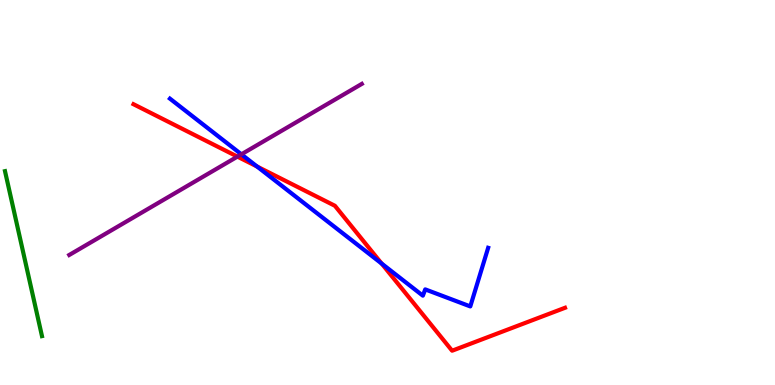[{'lines': ['blue', 'red'], 'intersections': [{'x': 3.32, 'y': 5.67}, {'x': 4.92, 'y': 3.15}]}, {'lines': ['green', 'red'], 'intersections': []}, {'lines': ['purple', 'red'], 'intersections': [{'x': 3.06, 'y': 5.93}]}, {'lines': ['blue', 'green'], 'intersections': []}, {'lines': ['blue', 'purple'], 'intersections': [{'x': 3.11, 'y': 5.99}]}, {'lines': ['green', 'purple'], 'intersections': []}]